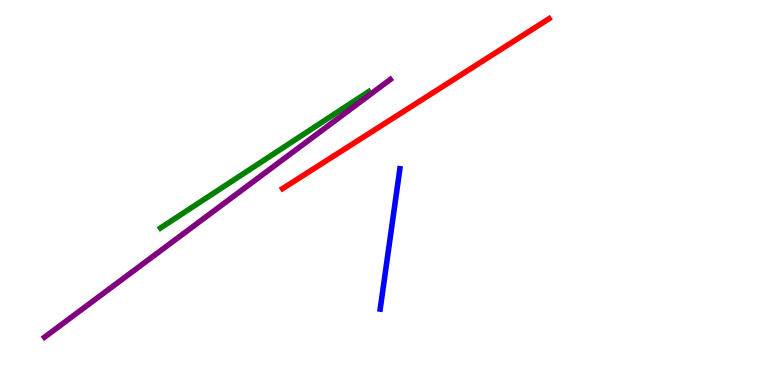[{'lines': ['blue', 'red'], 'intersections': []}, {'lines': ['green', 'red'], 'intersections': []}, {'lines': ['purple', 'red'], 'intersections': []}, {'lines': ['blue', 'green'], 'intersections': []}, {'lines': ['blue', 'purple'], 'intersections': []}, {'lines': ['green', 'purple'], 'intersections': []}]